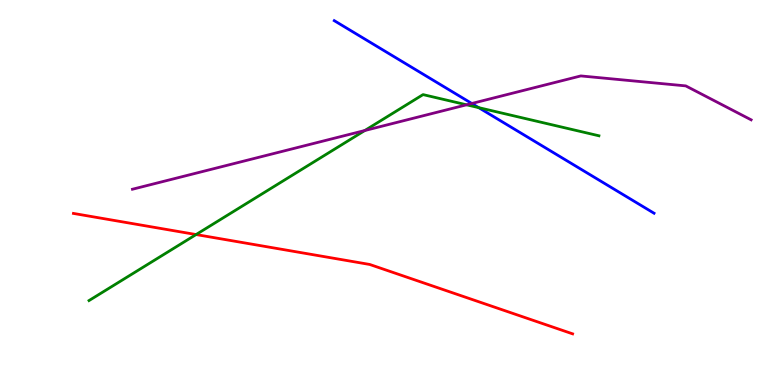[{'lines': ['blue', 'red'], 'intersections': []}, {'lines': ['green', 'red'], 'intersections': [{'x': 2.53, 'y': 3.91}]}, {'lines': ['purple', 'red'], 'intersections': []}, {'lines': ['blue', 'green'], 'intersections': [{'x': 6.18, 'y': 7.2}]}, {'lines': ['blue', 'purple'], 'intersections': [{'x': 6.09, 'y': 7.31}]}, {'lines': ['green', 'purple'], 'intersections': [{'x': 4.71, 'y': 6.61}, {'x': 6.02, 'y': 7.28}]}]